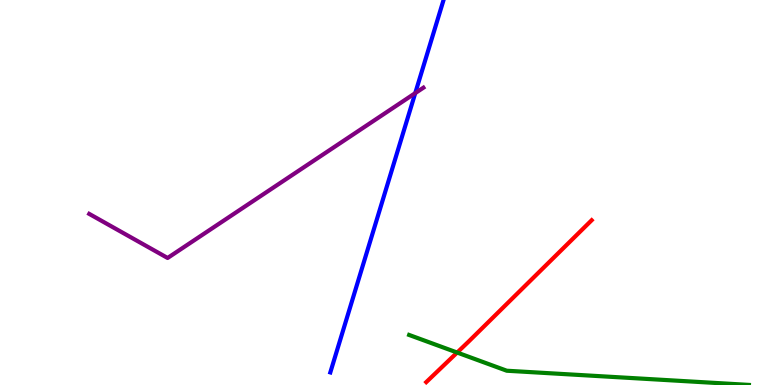[{'lines': ['blue', 'red'], 'intersections': []}, {'lines': ['green', 'red'], 'intersections': [{'x': 5.9, 'y': 0.843}]}, {'lines': ['purple', 'red'], 'intersections': []}, {'lines': ['blue', 'green'], 'intersections': []}, {'lines': ['blue', 'purple'], 'intersections': [{'x': 5.36, 'y': 7.58}]}, {'lines': ['green', 'purple'], 'intersections': []}]